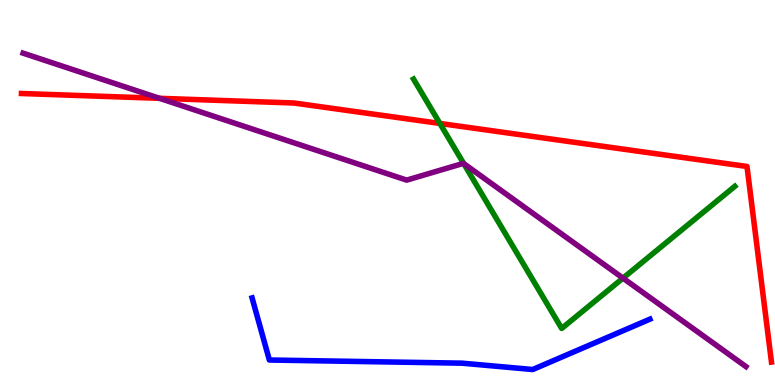[{'lines': ['blue', 'red'], 'intersections': []}, {'lines': ['green', 'red'], 'intersections': [{'x': 5.68, 'y': 6.79}]}, {'lines': ['purple', 'red'], 'intersections': [{'x': 2.06, 'y': 7.45}]}, {'lines': ['blue', 'green'], 'intersections': []}, {'lines': ['blue', 'purple'], 'intersections': []}, {'lines': ['green', 'purple'], 'intersections': [{'x': 5.98, 'y': 5.75}, {'x': 8.04, 'y': 2.78}]}]